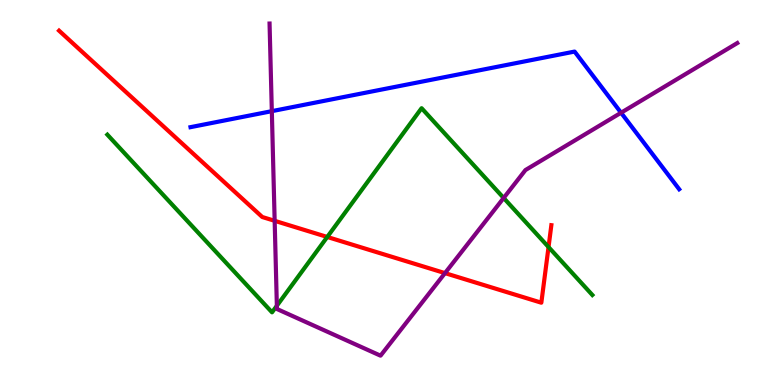[{'lines': ['blue', 'red'], 'intersections': []}, {'lines': ['green', 'red'], 'intersections': [{'x': 4.22, 'y': 3.85}, {'x': 7.08, 'y': 3.58}]}, {'lines': ['purple', 'red'], 'intersections': [{'x': 3.54, 'y': 4.26}, {'x': 5.74, 'y': 2.91}]}, {'lines': ['blue', 'green'], 'intersections': []}, {'lines': ['blue', 'purple'], 'intersections': [{'x': 3.51, 'y': 7.11}, {'x': 8.01, 'y': 7.07}]}, {'lines': ['green', 'purple'], 'intersections': [{'x': 3.57, 'y': 2.06}, {'x': 6.5, 'y': 4.86}]}]